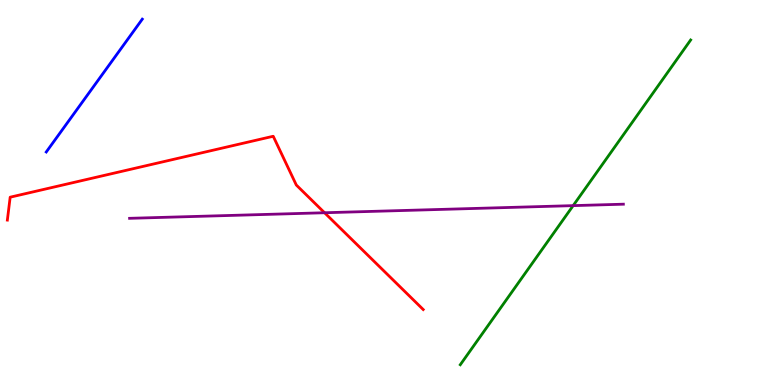[{'lines': ['blue', 'red'], 'intersections': []}, {'lines': ['green', 'red'], 'intersections': []}, {'lines': ['purple', 'red'], 'intersections': [{'x': 4.19, 'y': 4.47}]}, {'lines': ['blue', 'green'], 'intersections': []}, {'lines': ['blue', 'purple'], 'intersections': []}, {'lines': ['green', 'purple'], 'intersections': [{'x': 7.4, 'y': 4.66}]}]